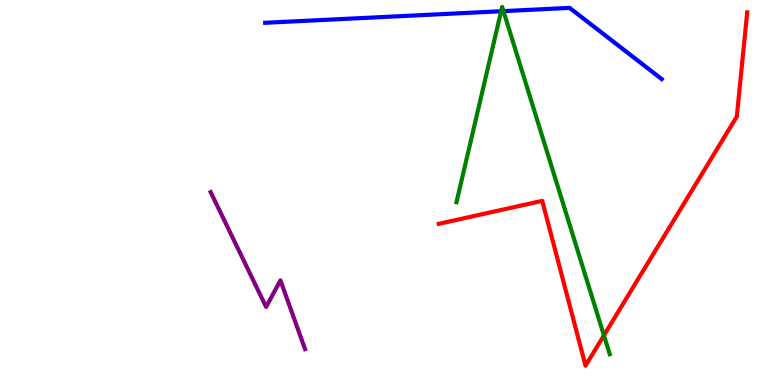[{'lines': ['blue', 'red'], 'intersections': []}, {'lines': ['green', 'red'], 'intersections': [{'x': 7.79, 'y': 1.29}]}, {'lines': ['purple', 'red'], 'intersections': []}, {'lines': ['blue', 'green'], 'intersections': [{'x': 6.47, 'y': 9.71}, {'x': 6.5, 'y': 9.71}]}, {'lines': ['blue', 'purple'], 'intersections': []}, {'lines': ['green', 'purple'], 'intersections': []}]